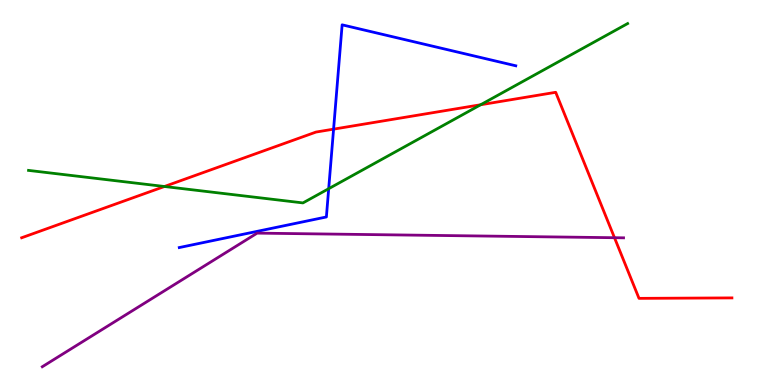[{'lines': ['blue', 'red'], 'intersections': [{'x': 4.3, 'y': 6.65}]}, {'lines': ['green', 'red'], 'intersections': [{'x': 2.12, 'y': 5.16}, {'x': 6.2, 'y': 7.28}]}, {'lines': ['purple', 'red'], 'intersections': [{'x': 7.93, 'y': 3.83}]}, {'lines': ['blue', 'green'], 'intersections': [{'x': 4.24, 'y': 5.1}]}, {'lines': ['blue', 'purple'], 'intersections': []}, {'lines': ['green', 'purple'], 'intersections': []}]